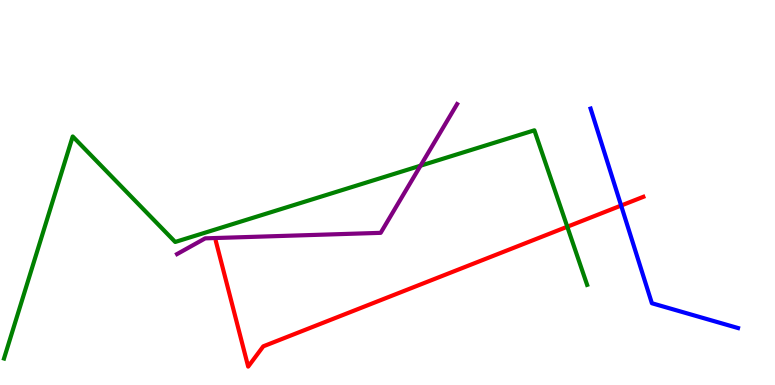[{'lines': ['blue', 'red'], 'intersections': [{'x': 8.01, 'y': 4.66}]}, {'lines': ['green', 'red'], 'intersections': [{'x': 7.32, 'y': 4.11}]}, {'lines': ['purple', 'red'], 'intersections': []}, {'lines': ['blue', 'green'], 'intersections': []}, {'lines': ['blue', 'purple'], 'intersections': []}, {'lines': ['green', 'purple'], 'intersections': [{'x': 5.43, 'y': 5.7}]}]